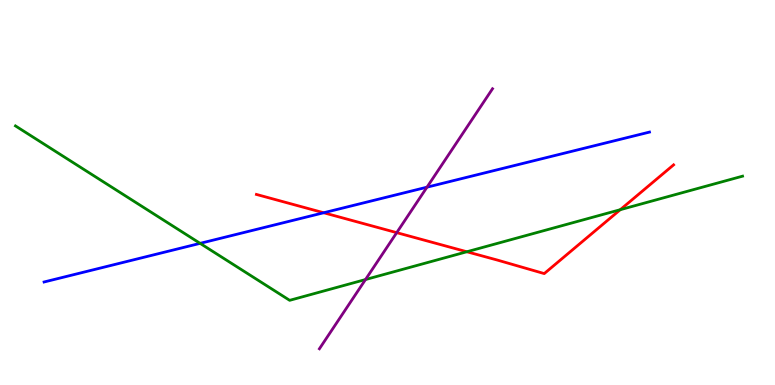[{'lines': ['blue', 'red'], 'intersections': [{'x': 4.18, 'y': 4.47}]}, {'lines': ['green', 'red'], 'intersections': [{'x': 6.02, 'y': 3.46}, {'x': 8.0, 'y': 4.55}]}, {'lines': ['purple', 'red'], 'intersections': [{'x': 5.12, 'y': 3.96}]}, {'lines': ['blue', 'green'], 'intersections': [{'x': 2.58, 'y': 3.68}]}, {'lines': ['blue', 'purple'], 'intersections': [{'x': 5.51, 'y': 5.14}]}, {'lines': ['green', 'purple'], 'intersections': [{'x': 4.72, 'y': 2.74}]}]